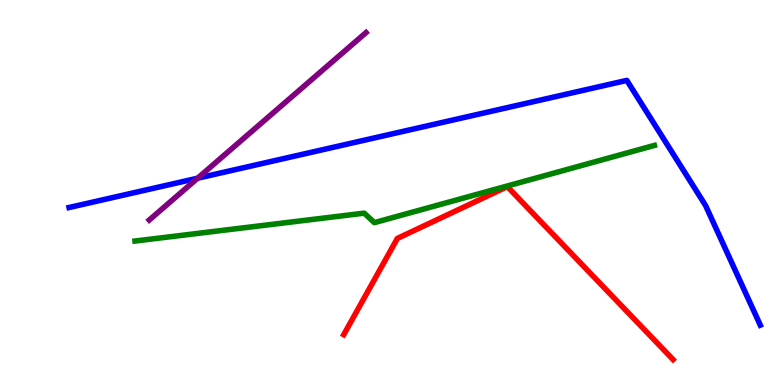[{'lines': ['blue', 'red'], 'intersections': []}, {'lines': ['green', 'red'], 'intersections': []}, {'lines': ['purple', 'red'], 'intersections': []}, {'lines': ['blue', 'green'], 'intersections': []}, {'lines': ['blue', 'purple'], 'intersections': [{'x': 2.55, 'y': 5.37}]}, {'lines': ['green', 'purple'], 'intersections': []}]